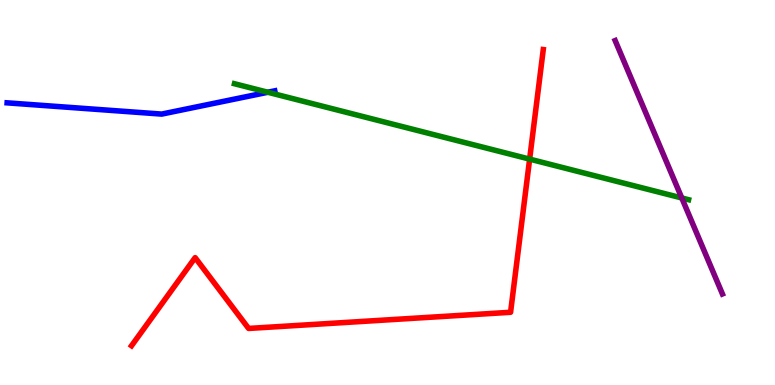[{'lines': ['blue', 'red'], 'intersections': []}, {'lines': ['green', 'red'], 'intersections': [{'x': 6.83, 'y': 5.87}]}, {'lines': ['purple', 'red'], 'intersections': []}, {'lines': ['blue', 'green'], 'intersections': [{'x': 3.46, 'y': 7.6}]}, {'lines': ['blue', 'purple'], 'intersections': []}, {'lines': ['green', 'purple'], 'intersections': [{'x': 8.8, 'y': 4.86}]}]